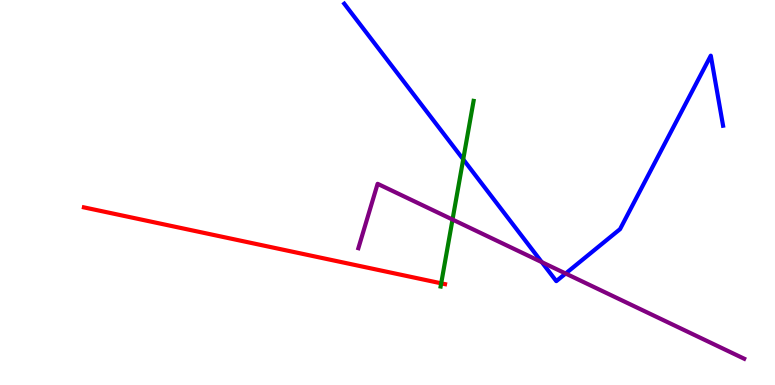[{'lines': ['blue', 'red'], 'intersections': []}, {'lines': ['green', 'red'], 'intersections': [{'x': 5.69, 'y': 2.64}]}, {'lines': ['purple', 'red'], 'intersections': []}, {'lines': ['blue', 'green'], 'intersections': [{'x': 5.98, 'y': 5.86}]}, {'lines': ['blue', 'purple'], 'intersections': [{'x': 6.99, 'y': 3.19}, {'x': 7.3, 'y': 2.9}]}, {'lines': ['green', 'purple'], 'intersections': [{'x': 5.84, 'y': 4.3}]}]